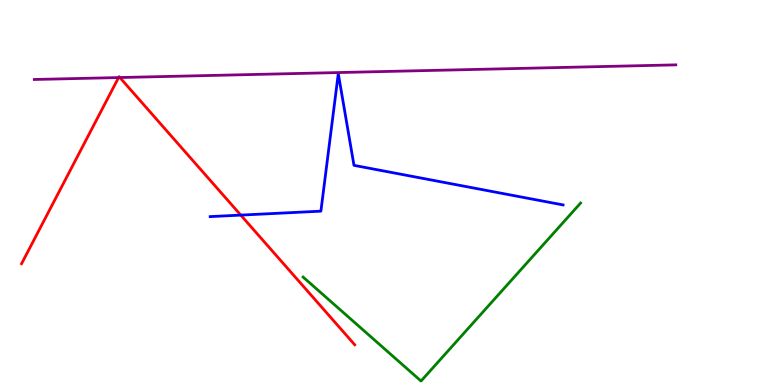[{'lines': ['blue', 'red'], 'intersections': [{'x': 3.11, 'y': 4.41}]}, {'lines': ['green', 'red'], 'intersections': []}, {'lines': ['purple', 'red'], 'intersections': [{'x': 1.53, 'y': 7.99}, {'x': 1.55, 'y': 7.99}]}, {'lines': ['blue', 'green'], 'intersections': []}, {'lines': ['blue', 'purple'], 'intersections': []}, {'lines': ['green', 'purple'], 'intersections': []}]